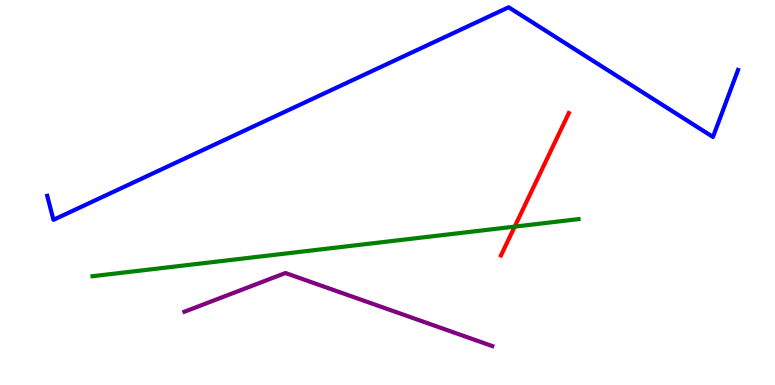[{'lines': ['blue', 'red'], 'intersections': []}, {'lines': ['green', 'red'], 'intersections': [{'x': 6.64, 'y': 4.11}]}, {'lines': ['purple', 'red'], 'intersections': []}, {'lines': ['blue', 'green'], 'intersections': []}, {'lines': ['blue', 'purple'], 'intersections': []}, {'lines': ['green', 'purple'], 'intersections': []}]